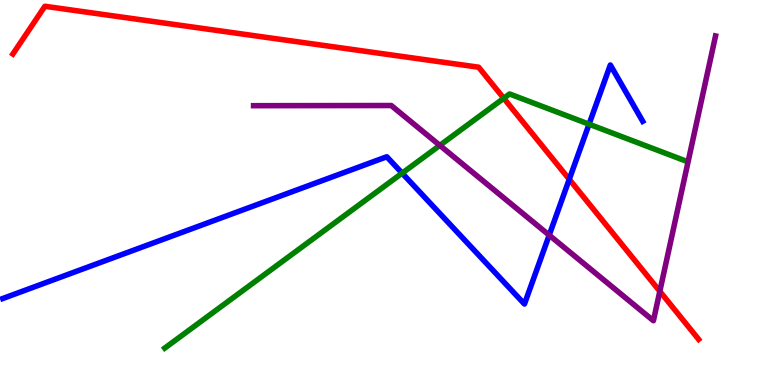[{'lines': ['blue', 'red'], 'intersections': [{'x': 7.35, 'y': 5.34}]}, {'lines': ['green', 'red'], 'intersections': [{'x': 6.5, 'y': 7.45}]}, {'lines': ['purple', 'red'], 'intersections': [{'x': 8.51, 'y': 2.43}]}, {'lines': ['blue', 'green'], 'intersections': [{'x': 5.19, 'y': 5.5}, {'x': 7.6, 'y': 6.77}]}, {'lines': ['blue', 'purple'], 'intersections': [{'x': 7.09, 'y': 3.89}]}, {'lines': ['green', 'purple'], 'intersections': [{'x': 5.68, 'y': 6.22}]}]